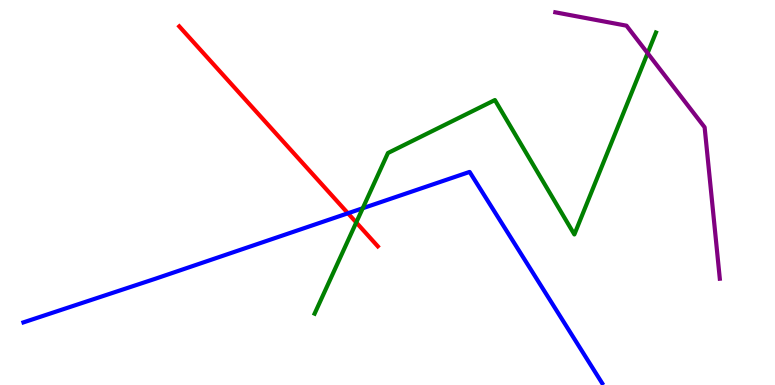[{'lines': ['blue', 'red'], 'intersections': [{'x': 4.49, 'y': 4.46}]}, {'lines': ['green', 'red'], 'intersections': [{'x': 4.6, 'y': 4.22}]}, {'lines': ['purple', 'red'], 'intersections': []}, {'lines': ['blue', 'green'], 'intersections': [{'x': 4.68, 'y': 4.59}]}, {'lines': ['blue', 'purple'], 'intersections': []}, {'lines': ['green', 'purple'], 'intersections': [{'x': 8.36, 'y': 8.62}]}]